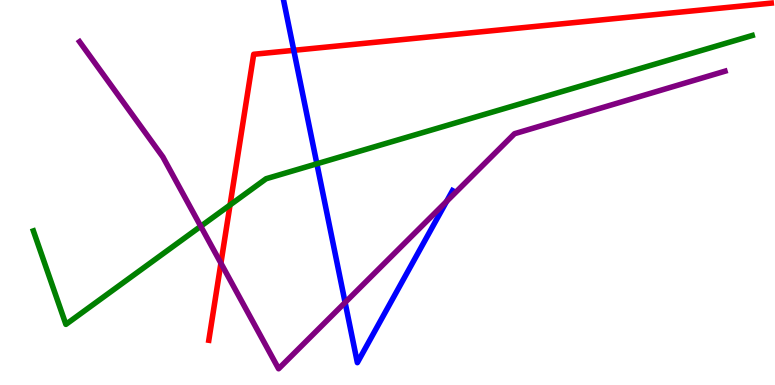[{'lines': ['blue', 'red'], 'intersections': [{'x': 3.79, 'y': 8.69}]}, {'lines': ['green', 'red'], 'intersections': [{'x': 2.97, 'y': 4.68}]}, {'lines': ['purple', 'red'], 'intersections': [{'x': 2.85, 'y': 3.16}]}, {'lines': ['blue', 'green'], 'intersections': [{'x': 4.09, 'y': 5.75}]}, {'lines': ['blue', 'purple'], 'intersections': [{'x': 4.45, 'y': 2.14}, {'x': 5.76, 'y': 4.77}]}, {'lines': ['green', 'purple'], 'intersections': [{'x': 2.59, 'y': 4.12}]}]